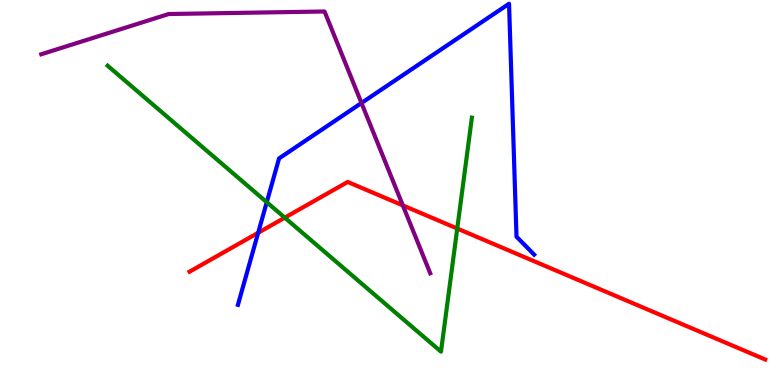[{'lines': ['blue', 'red'], 'intersections': [{'x': 3.33, 'y': 3.95}]}, {'lines': ['green', 'red'], 'intersections': [{'x': 3.67, 'y': 4.35}, {'x': 5.9, 'y': 4.06}]}, {'lines': ['purple', 'red'], 'intersections': [{'x': 5.2, 'y': 4.67}]}, {'lines': ['blue', 'green'], 'intersections': [{'x': 3.44, 'y': 4.75}]}, {'lines': ['blue', 'purple'], 'intersections': [{'x': 4.66, 'y': 7.32}]}, {'lines': ['green', 'purple'], 'intersections': []}]